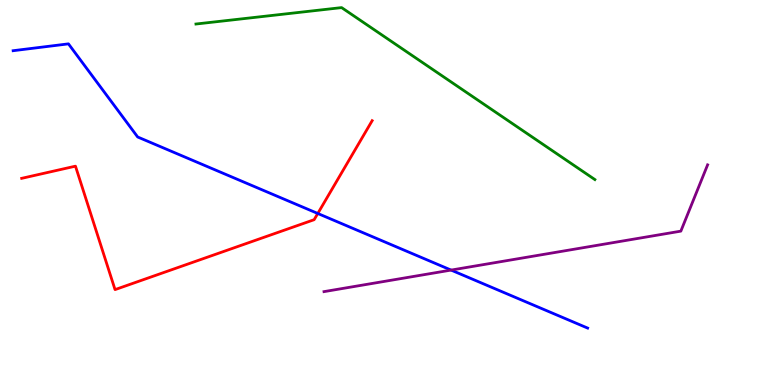[{'lines': ['blue', 'red'], 'intersections': [{'x': 4.1, 'y': 4.46}]}, {'lines': ['green', 'red'], 'intersections': []}, {'lines': ['purple', 'red'], 'intersections': []}, {'lines': ['blue', 'green'], 'intersections': []}, {'lines': ['blue', 'purple'], 'intersections': [{'x': 5.82, 'y': 2.98}]}, {'lines': ['green', 'purple'], 'intersections': []}]